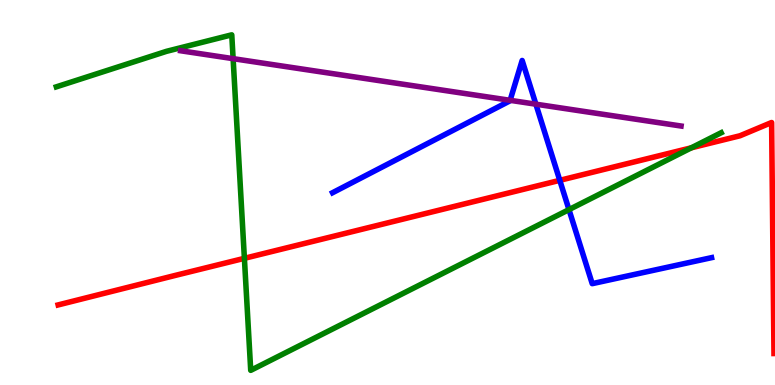[{'lines': ['blue', 'red'], 'intersections': [{'x': 7.22, 'y': 5.32}]}, {'lines': ['green', 'red'], 'intersections': [{'x': 3.15, 'y': 3.29}, {'x': 8.92, 'y': 6.16}]}, {'lines': ['purple', 'red'], 'intersections': []}, {'lines': ['blue', 'green'], 'intersections': [{'x': 7.34, 'y': 4.56}]}, {'lines': ['blue', 'purple'], 'intersections': [{'x': 6.58, 'y': 7.39}, {'x': 6.91, 'y': 7.29}]}, {'lines': ['green', 'purple'], 'intersections': [{'x': 3.01, 'y': 8.48}]}]